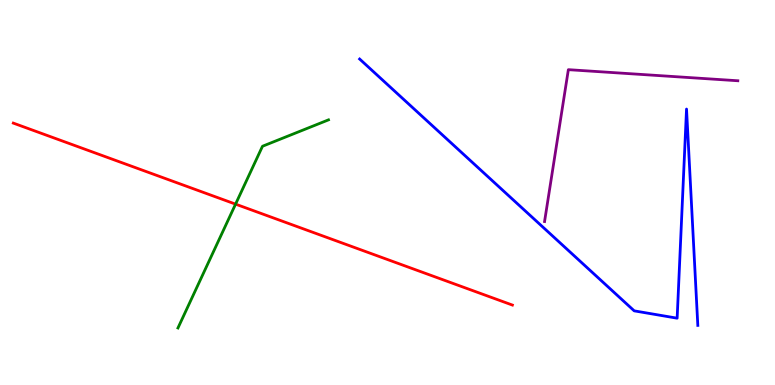[{'lines': ['blue', 'red'], 'intersections': []}, {'lines': ['green', 'red'], 'intersections': [{'x': 3.04, 'y': 4.7}]}, {'lines': ['purple', 'red'], 'intersections': []}, {'lines': ['blue', 'green'], 'intersections': []}, {'lines': ['blue', 'purple'], 'intersections': []}, {'lines': ['green', 'purple'], 'intersections': []}]